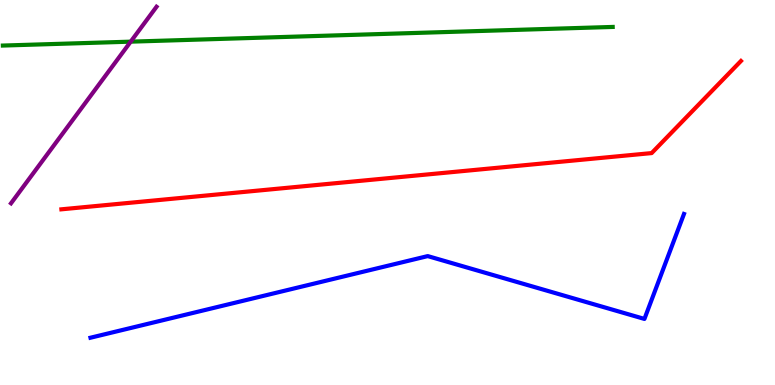[{'lines': ['blue', 'red'], 'intersections': []}, {'lines': ['green', 'red'], 'intersections': []}, {'lines': ['purple', 'red'], 'intersections': []}, {'lines': ['blue', 'green'], 'intersections': []}, {'lines': ['blue', 'purple'], 'intersections': []}, {'lines': ['green', 'purple'], 'intersections': [{'x': 1.69, 'y': 8.92}]}]